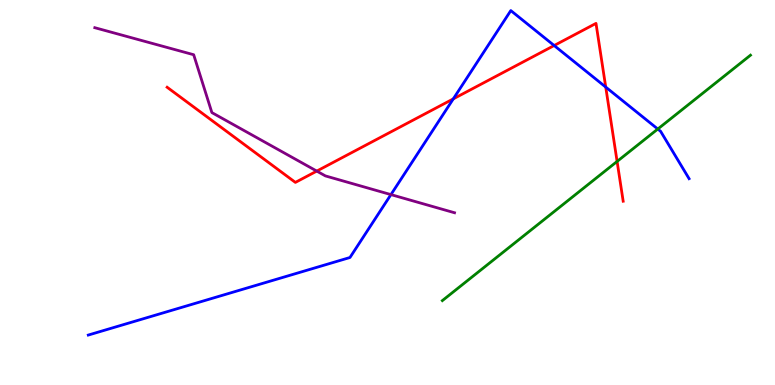[{'lines': ['blue', 'red'], 'intersections': [{'x': 5.85, 'y': 7.43}, {'x': 7.15, 'y': 8.82}, {'x': 7.82, 'y': 7.74}]}, {'lines': ['green', 'red'], 'intersections': [{'x': 7.96, 'y': 5.81}]}, {'lines': ['purple', 'red'], 'intersections': [{'x': 4.09, 'y': 5.56}]}, {'lines': ['blue', 'green'], 'intersections': [{'x': 8.49, 'y': 6.65}]}, {'lines': ['blue', 'purple'], 'intersections': [{'x': 5.04, 'y': 4.95}]}, {'lines': ['green', 'purple'], 'intersections': []}]